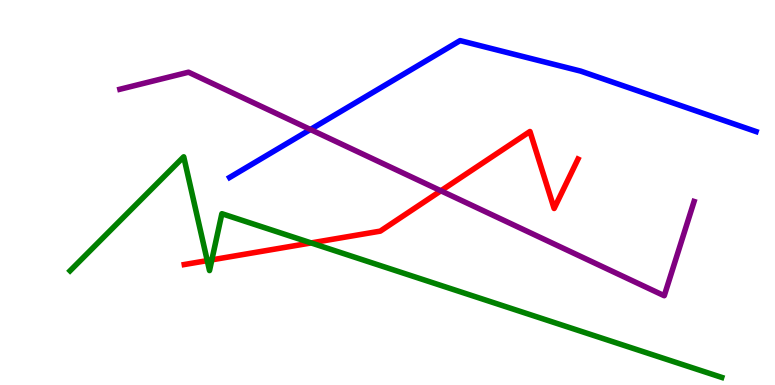[{'lines': ['blue', 'red'], 'intersections': []}, {'lines': ['green', 'red'], 'intersections': [{'x': 2.67, 'y': 3.23}, {'x': 2.73, 'y': 3.25}, {'x': 4.01, 'y': 3.69}]}, {'lines': ['purple', 'red'], 'intersections': [{'x': 5.69, 'y': 5.04}]}, {'lines': ['blue', 'green'], 'intersections': []}, {'lines': ['blue', 'purple'], 'intersections': [{'x': 4.01, 'y': 6.64}]}, {'lines': ['green', 'purple'], 'intersections': []}]